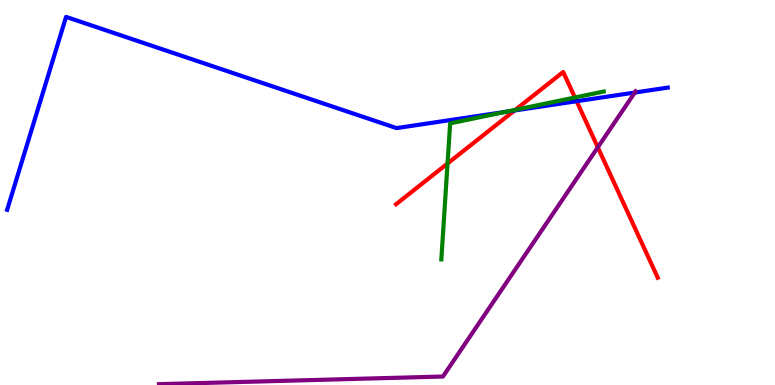[{'lines': ['blue', 'red'], 'intersections': [{'x': 6.64, 'y': 7.13}, {'x': 7.44, 'y': 7.37}]}, {'lines': ['green', 'red'], 'intersections': [{'x': 5.77, 'y': 5.75}, {'x': 6.65, 'y': 7.15}, {'x': 7.42, 'y': 7.47}]}, {'lines': ['purple', 'red'], 'intersections': [{'x': 7.71, 'y': 6.17}]}, {'lines': ['blue', 'green'], 'intersections': [{'x': 6.53, 'y': 7.1}]}, {'lines': ['blue', 'purple'], 'intersections': [{'x': 8.19, 'y': 7.6}]}, {'lines': ['green', 'purple'], 'intersections': []}]